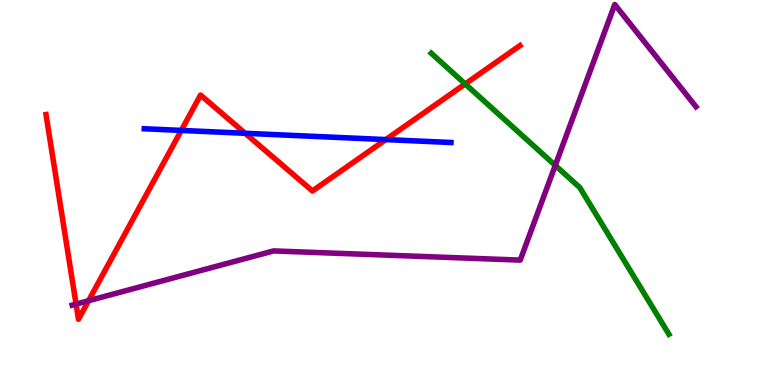[{'lines': ['blue', 'red'], 'intersections': [{'x': 2.34, 'y': 6.61}, {'x': 3.16, 'y': 6.54}, {'x': 4.98, 'y': 6.37}]}, {'lines': ['green', 'red'], 'intersections': [{'x': 6.0, 'y': 7.82}]}, {'lines': ['purple', 'red'], 'intersections': [{'x': 0.982, 'y': 2.1}, {'x': 1.14, 'y': 2.19}]}, {'lines': ['blue', 'green'], 'intersections': []}, {'lines': ['blue', 'purple'], 'intersections': []}, {'lines': ['green', 'purple'], 'intersections': [{'x': 7.16, 'y': 5.7}]}]